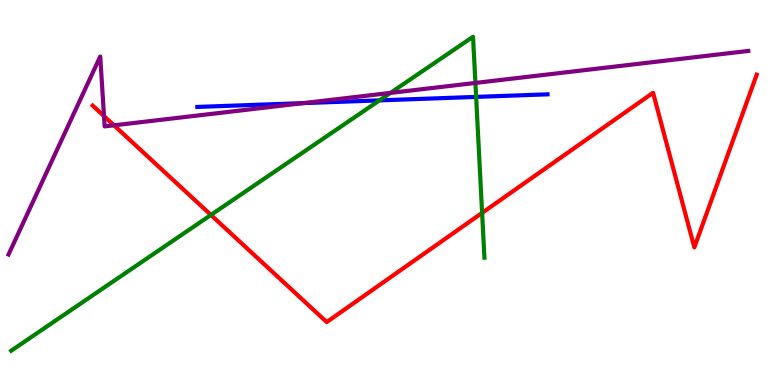[{'lines': ['blue', 'red'], 'intersections': []}, {'lines': ['green', 'red'], 'intersections': [{'x': 2.72, 'y': 4.42}, {'x': 6.22, 'y': 4.47}]}, {'lines': ['purple', 'red'], 'intersections': [{'x': 1.34, 'y': 6.99}, {'x': 1.47, 'y': 6.74}]}, {'lines': ['blue', 'green'], 'intersections': [{'x': 4.9, 'y': 7.39}, {'x': 6.14, 'y': 7.48}]}, {'lines': ['blue', 'purple'], 'intersections': [{'x': 3.91, 'y': 7.32}]}, {'lines': ['green', 'purple'], 'intersections': [{'x': 5.04, 'y': 7.59}, {'x': 6.13, 'y': 7.85}]}]